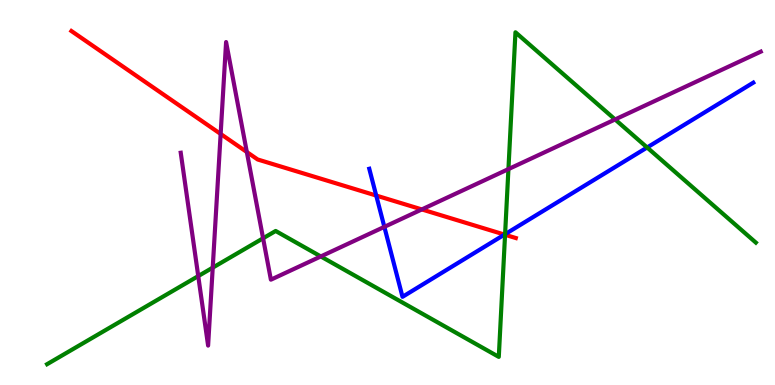[{'lines': ['blue', 'red'], 'intersections': [{'x': 4.85, 'y': 4.92}, {'x': 6.51, 'y': 3.91}]}, {'lines': ['green', 'red'], 'intersections': [{'x': 6.52, 'y': 3.9}]}, {'lines': ['purple', 'red'], 'intersections': [{'x': 2.85, 'y': 6.52}, {'x': 3.18, 'y': 6.05}, {'x': 5.44, 'y': 4.56}]}, {'lines': ['blue', 'green'], 'intersections': [{'x': 6.52, 'y': 3.92}, {'x': 8.35, 'y': 6.17}]}, {'lines': ['blue', 'purple'], 'intersections': [{'x': 4.96, 'y': 4.11}]}, {'lines': ['green', 'purple'], 'intersections': [{'x': 2.56, 'y': 2.83}, {'x': 2.74, 'y': 3.05}, {'x': 3.39, 'y': 3.81}, {'x': 4.14, 'y': 3.34}, {'x': 6.56, 'y': 5.61}, {'x': 7.94, 'y': 6.9}]}]